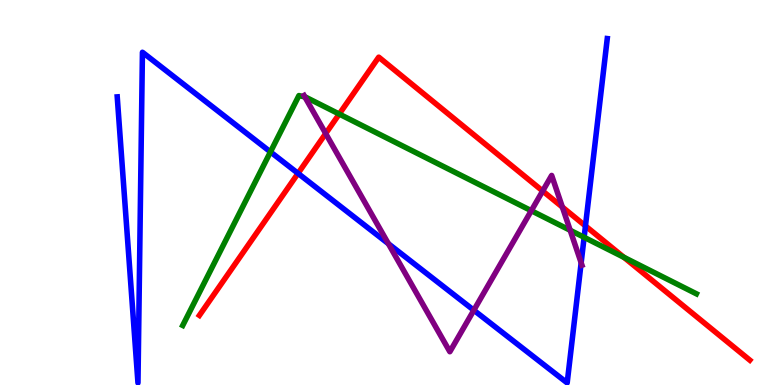[{'lines': ['blue', 'red'], 'intersections': [{'x': 3.85, 'y': 5.5}, {'x': 7.55, 'y': 4.13}]}, {'lines': ['green', 'red'], 'intersections': [{'x': 4.38, 'y': 7.04}, {'x': 8.05, 'y': 3.32}]}, {'lines': ['purple', 'red'], 'intersections': [{'x': 4.2, 'y': 6.53}, {'x': 7.0, 'y': 5.04}, {'x': 7.26, 'y': 4.62}]}, {'lines': ['blue', 'green'], 'intersections': [{'x': 3.49, 'y': 6.05}, {'x': 7.54, 'y': 3.84}]}, {'lines': ['blue', 'purple'], 'intersections': [{'x': 5.01, 'y': 3.67}, {'x': 6.11, 'y': 1.94}, {'x': 7.5, 'y': 3.17}]}, {'lines': ['green', 'purple'], 'intersections': [{'x': 3.93, 'y': 7.48}, {'x': 6.86, 'y': 4.53}, {'x': 7.36, 'y': 4.02}]}]